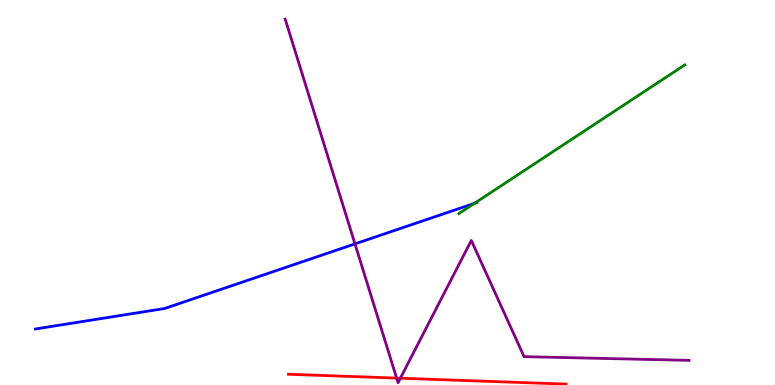[{'lines': ['blue', 'red'], 'intersections': []}, {'lines': ['green', 'red'], 'intersections': []}, {'lines': ['purple', 'red'], 'intersections': [{'x': 5.12, 'y': 0.179}, {'x': 5.17, 'y': 0.176}]}, {'lines': ['blue', 'green'], 'intersections': [{'x': 6.12, 'y': 4.72}]}, {'lines': ['blue', 'purple'], 'intersections': [{'x': 4.58, 'y': 3.67}]}, {'lines': ['green', 'purple'], 'intersections': []}]